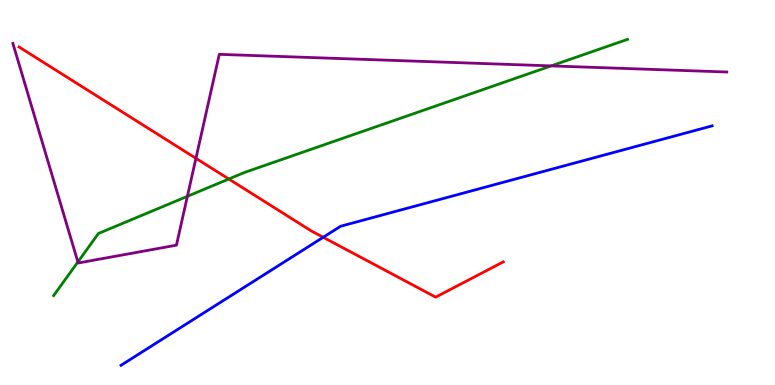[{'lines': ['blue', 'red'], 'intersections': [{'x': 4.17, 'y': 3.84}]}, {'lines': ['green', 'red'], 'intersections': [{'x': 2.95, 'y': 5.35}]}, {'lines': ['purple', 'red'], 'intersections': [{'x': 2.53, 'y': 5.89}]}, {'lines': ['blue', 'green'], 'intersections': []}, {'lines': ['blue', 'purple'], 'intersections': []}, {'lines': ['green', 'purple'], 'intersections': [{'x': 1.0, 'y': 3.2}, {'x': 2.42, 'y': 4.9}, {'x': 7.11, 'y': 8.29}]}]